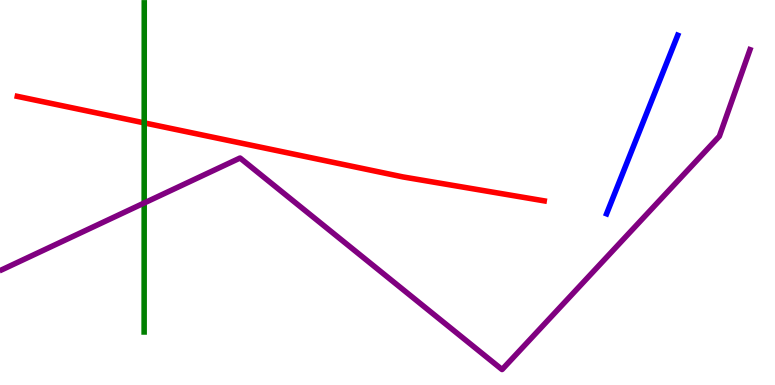[{'lines': ['blue', 'red'], 'intersections': []}, {'lines': ['green', 'red'], 'intersections': [{'x': 1.86, 'y': 6.81}]}, {'lines': ['purple', 'red'], 'intersections': []}, {'lines': ['blue', 'green'], 'intersections': []}, {'lines': ['blue', 'purple'], 'intersections': []}, {'lines': ['green', 'purple'], 'intersections': [{'x': 1.86, 'y': 4.73}]}]